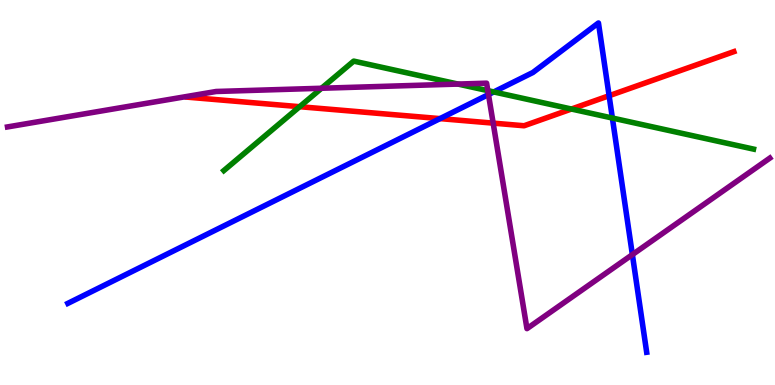[{'lines': ['blue', 'red'], 'intersections': [{'x': 5.68, 'y': 6.92}, {'x': 7.86, 'y': 7.51}]}, {'lines': ['green', 'red'], 'intersections': [{'x': 3.87, 'y': 7.23}, {'x': 7.37, 'y': 7.17}]}, {'lines': ['purple', 'red'], 'intersections': [{'x': 6.36, 'y': 6.8}]}, {'lines': ['blue', 'green'], 'intersections': [{'x': 6.37, 'y': 7.61}, {'x': 7.9, 'y': 6.93}]}, {'lines': ['blue', 'purple'], 'intersections': [{'x': 6.3, 'y': 7.54}, {'x': 8.16, 'y': 3.39}]}, {'lines': ['green', 'purple'], 'intersections': [{'x': 4.15, 'y': 7.71}, {'x': 5.91, 'y': 7.82}, {'x': 6.29, 'y': 7.65}]}]